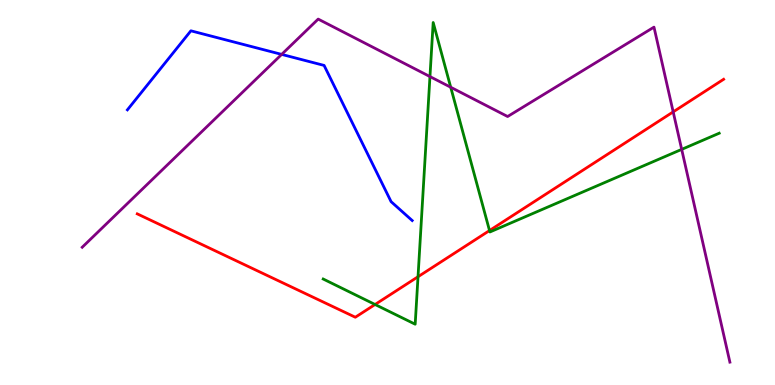[{'lines': ['blue', 'red'], 'intersections': []}, {'lines': ['green', 'red'], 'intersections': [{'x': 4.84, 'y': 2.09}, {'x': 5.39, 'y': 2.81}, {'x': 6.32, 'y': 4.01}]}, {'lines': ['purple', 'red'], 'intersections': [{'x': 8.69, 'y': 7.09}]}, {'lines': ['blue', 'green'], 'intersections': []}, {'lines': ['blue', 'purple'], 'intersections': [{'x': 3.63, 'y': 8.59}]}, {'lines': ['green', 'purple'], 'intersections': [{'x': 5.55, 'y': 8.01}, {'x': 5.82, 'y': 7.73}, {'x': 8.8, 'y': 6.12}]}]